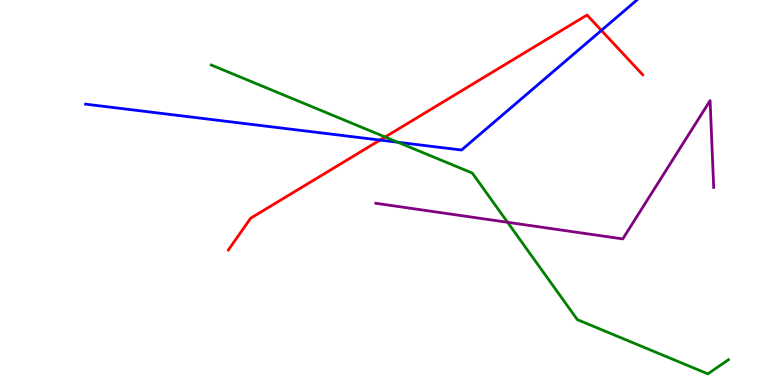[{'lines': ['blue', 'red'], 'intersections': [{'x': 4.9, 'y': 6.36}, {'x': 7.76, 'y': 9.21}]}, {'lines': ['green', 'red'], 'intersections': [{'x': 4.97, 'y': 6.44}]}, {'lines': ['purple', 'red'], 'intersections': []}, {'lines': ['blue', 'green'], 'intersections': [{'x': 5.13, 'y': 6.31}]}, {'lines': ['blue', 'purple'], 'intersections': []}, {'lines': ['green', 'purple'], 'intersections': [{'x': 6.55, 'y': 4.23}]}]